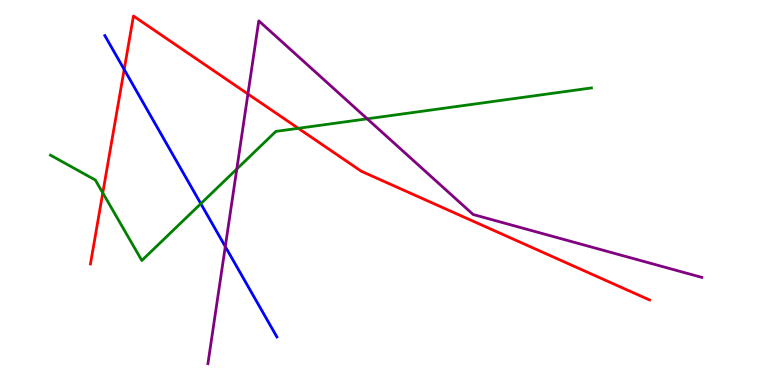[{'lines': ['blue', 'red'], 'intersections': [{'x': 1.6, 'y': 8.2}]}, {'lines': ['green', 'red'], 'intersections': [{'x': 1.33, 'y': 4.99}, {'x': 3.85, 'y': 6.67}]}, {'lines': ['purple', 'red'], 'intersections': [{'x': 3.2, 'y': 7.56}]}, {'lines': ['blue', 'green'], 'intersections': [{'x': 2.59, 'y': 4.71}]}, {'lines': ['blue', 'purple'], 'intersections': [{'x': 2.91, 'y': 3.6}]}, {'lines': ['green', 'purple'], 'intersections': [{'x': 3.06, 'y': 5.61}, {'x': 4.74, 'y': 6.91}]}]